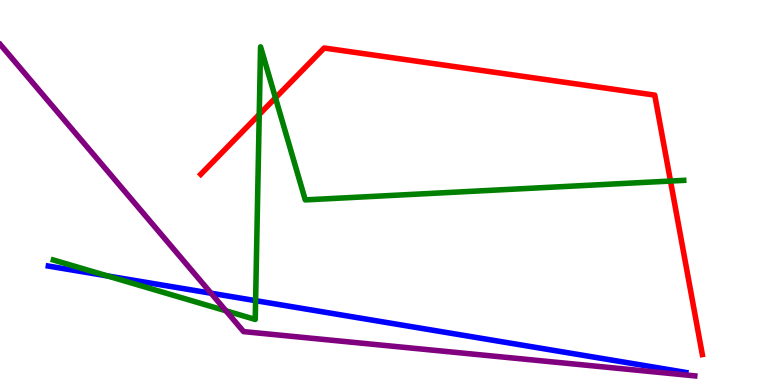[{'lines': ['blue', 'red'], 'intersections': []}, {'lines': ['green', 'red'], 'intersections': [{'x': 3.35, 'y': 7.03}, {'x': 3.55, 'y': 7.46}, {'x': 8.65, 'y': 5.3}]}, {'lines': ['purple', 'red'], 'intersections': []}, {'lines': ['blue', 'green'], 'intersections': [{'x': 1.39, 'y': 2.83}, {'x': 3.3, 'y': 2.19}]}, {'lines': ['blue', 'purple'], 'intersections': [{'x': 2.72, 'y': 2.38}]}, {'lines': ['green', 'purple'], 'intersections': [{'x': 2.92, 'y': 1.93}]}]